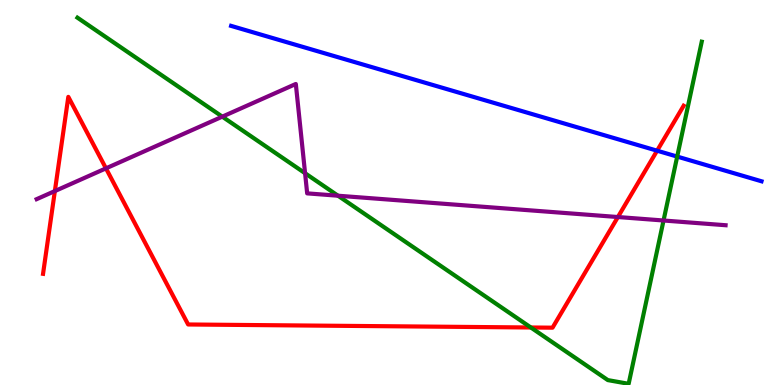[{'lines': ['blue', 'red'], 'intersections': [{'x': 8.48, 'y': 6.09}]}, {'lines': ['green', 'red'], 'intersections': [{'x': 6.85, 'y': 1.49}]}, {'lines': ['purple', 'red'], 'intersections': [{'x': 0.708, 'y': 5.04}, {'x': 1.37, 'y': 5.63}, {'x': 7.97, 'y': 4.36}]}, {'lines': ['blue', 'green'], 'intersections': [{'x': 8.74, 'y': 5.93}]}, {'lines': ['blue', 'purple'], 'intersections': []}, {'lines': ['green', 'purple'], 'intersections': [{'x': 2.87, 'y': 6.97}, {'x': 3.94, 'y': 5.5}, {'x': 4.36, 'y': 4.92}, {'x': 8.56, 'y': 4.27}]}]